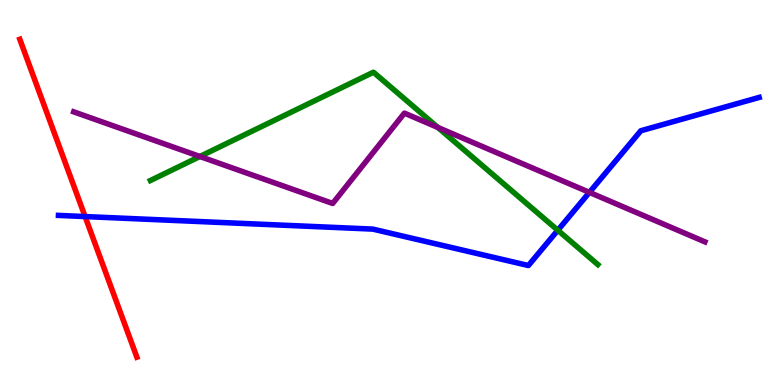[{'lines': ['blue', 'red'], 'intersections': [{'x': 1.1, 'y': 4.37}]}, {'lines': ['green', 'red'], 'intersections': []}, {'lines': ['purple', 'red'], 'intersections': []}, {'lines': ['blue', 'green'], 'intersections': [{'x': 7.2, 'y': 4.02}]}, {'lines': ['blue', 'purple'], 'intersections': [{'x': 7.61, 'y': 5.0}]}, {'lines': ['green', 'purple'], 'intersections': [{'x': 2.58, 'y': 5.94}, {'x': 5.65, 'y': 6.69}]}]